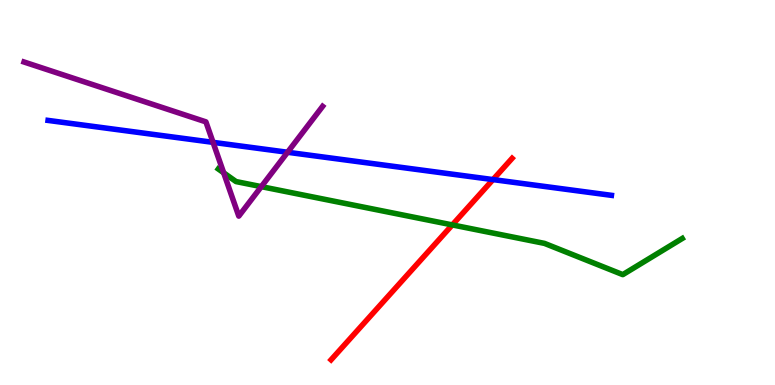[{'lines': ['blue', 'red'], 'intersections': [{'x': 6.36, 'y': 5.34}]}, {'lines': ['green', 'red'], 'intersections': [{'x': 5.84, 'y': 4.16}]}, {'lines': ['purple', 'red'], 'intersections': []}, {'lines': ['blue', 'green'], 'intersections': []}, {'lines': ['blue', 'purple'], 'intersections': [{'x': 2.75, 'y': 6.3}, {'x': 3.71, 'y': 6.05}]}, {'lines': ['green', 'purple'], 'intersections': [{'x': 2.89, 'y': 5.51}, {'x': 3.37, 'y': 5.15}]}]